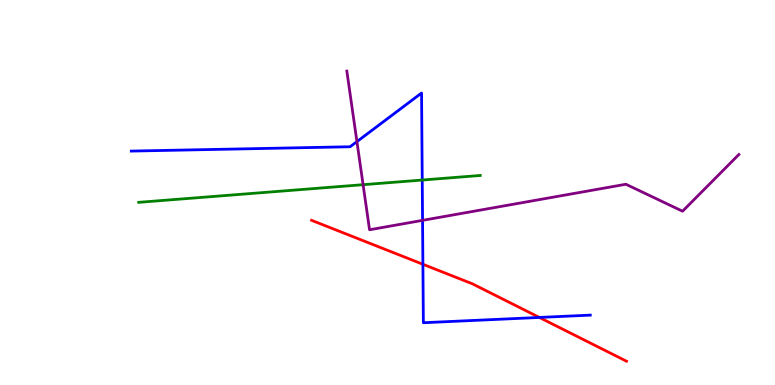[{'lines': ['blue', 'red'], 'intersections': [{'x': 5.46, 'y': 3.14}, {'x': 6.96, 'y': 1.75}]}, {'lines': ['green', 'red'], 'intersections': []}, {'lines': ['purple', 'red'], 'intersections': []}, {'lines': ['blue', 'green'], 'intersections': [{'x': 5.45, 'y': 5.32}]}, {'lines': ['blue', 'purple'], 'intersections': [{'x': 4.61, 'y': 6.32}, {'x': 5.45, 'y': 4.28}]}, {'lines': ['green', 'purple'], 'intersections': [{'x': 4.69, 'y': 5.2}]}]